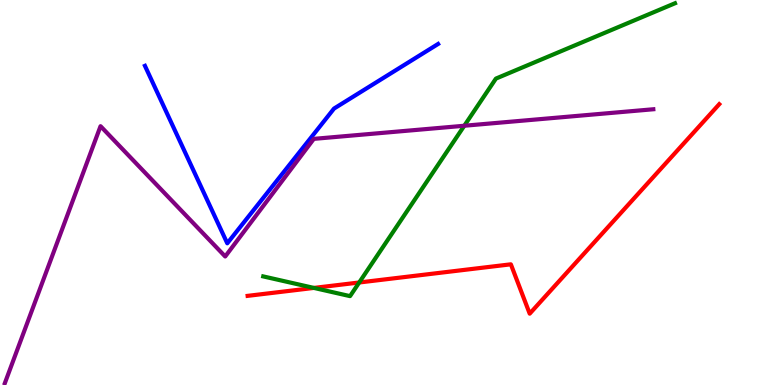[{'lines': ['blue', 'red'], 'intersections': []}, {'lines': ['green', 'red'], 'intersections': [{'x': 4.05, 'y': 2.52}, {'x': 4.63, 'y': 2.66}]}, {'lines': ['purple', 'red'], 'intersections': []}, {'lines': ['blue', 'green'], 'intersections': []}, {'lines': ['blue', 'purple'], 'intersections': []}, {'lines': ['green', 'purple'], 'intersections': [{'x': 5.99, 'y': 6.73}]}]